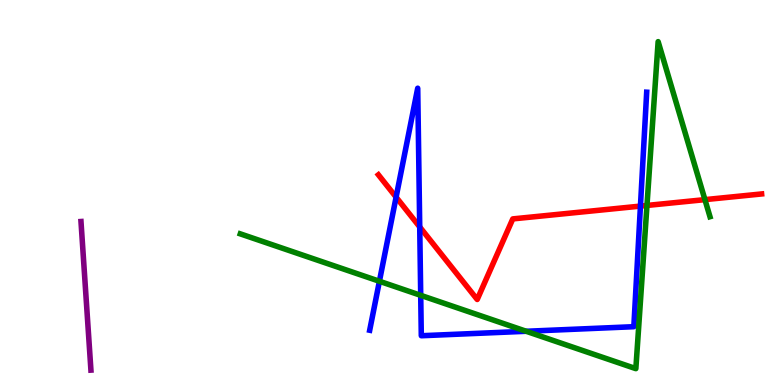[{'lines': ['blue', 'red'], 'intersections': [{'x': 5.11, 'y': 4.88}, {'x': 5.42, 'y': 4.11}, {'x': 8.26, 'y': 4.65}]}, {'lines': ['green', 'red'], 'intersections': [{'x': 8.35, 'y': 4.66}, {'x': 9.1, 'y': 4.81}]}, {'lines': ['purple', 'red'], 'intersections': []}, {'lines': ['blue', 'green'], 'intersections': [{'x': 4.9, 'y': 2.69}, {'x': 5.43, 'y': 2.33}, {'x': 6.79, 'y': 1.4}]}, {'lines': ['blue', 'purple'], 'intersections': []}, {'lines': ['green', 'purple'], 'intersections': []}]